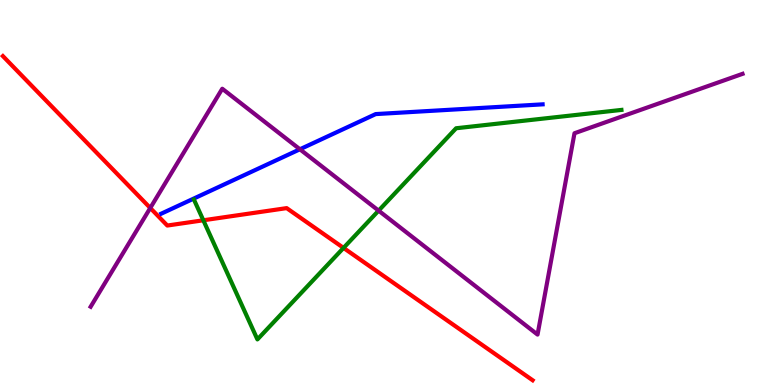[{'lines': ['blue', 'red'], 'intersections': []}, {'lines': ['green', 'red'], 'intersections': [{'x': 2.62, 'y': 4.28}, {'x': 4.43, 'y': 3.56}]}, {'lines': ['purple', 'red'], 'intersections': [{'x': 1.94, 'y': 4.6}]}, {'lines': ['blue', 'green'], 'intersections': []}, {'lines': ['blue', 'purple'], 'intersections': [{'x': 3.87, 'y': 6.12}]}, {'lines': ['green', 'purple'], 'intersections': [{'x': 4.89, 'y': 4.53}]}]